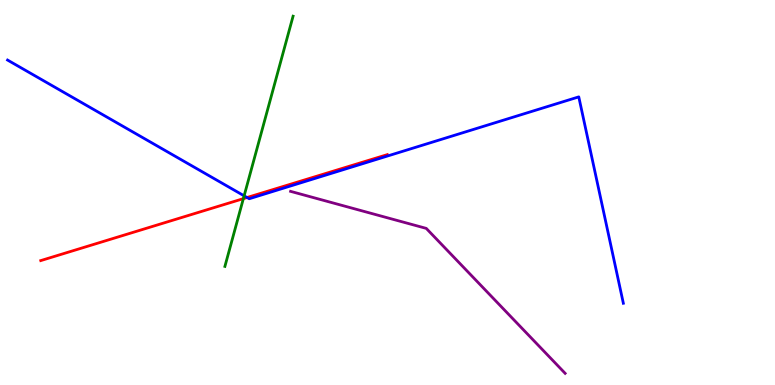[{'lines': ['blue', 'red'], 'intersections': [{'x': 3.19, 'y': 4.87}]}, {'lines': ['green', 'red'], 'intersections': [{'x': 3.14, 'y': 4.84}]}, {'lines': ['purple', 'red'], 'intersections': []}, {'lines': ['blue', 'green'], 'intersections': [{'x': 3.15, 'y': 4.91}]}, {'lines': ['blue', 'purple'], 'intersections': []}, {'lines': ['green', 'purple'], 'intersections': []}]